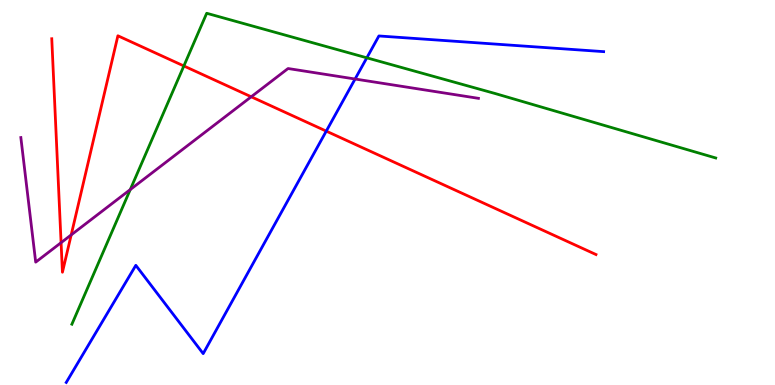[{'lines': ['blue', 'red'], 'intersections': [{'x': 4.21, 'y': 6.59}]}, {'lines': ['green', 'red'], 'intersections': [{'x': 2.37, 'y': 8.29}]}, {'lines': ['purple', 'red'], 'intersections': [{'x': 0.788, 'y': 3.7}, {'x': 0.919, 'y': 3.9}, {'x': 3.24, 'y': 7.49}]}, {'lines': ['blue', 'green'], 'intersections': [{'x': 4.73, 'y': 8.5}]}, {'lines': ['blue', 'purple'], 'intersections': [{'x': 4.58, 'y': 7.95}]}, {'lines': ['green', 'purple'], 'intersections': [{'x': 1.68, 'y': 5.08}]}]